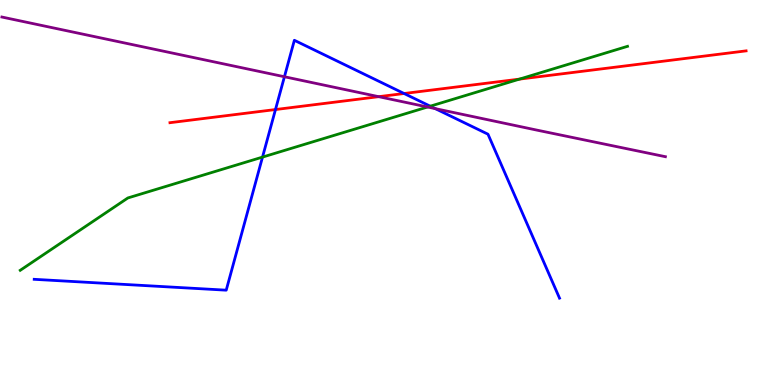[{'lines': ['blue', 'red'], 'intersections': [{'x': 3.55, 'y': 7.15}, {'x': 5.21, 'y': 7.57}]}, {'lines': ['green', 'red'], 'intersections': [{'x': 6.7, 'y': 7.94}]}, {'lines': ['purple', 'red'], 'intersections': [{'x': 4.89, 'y': 7.49}]}, {'lines': ['blue', 'green'], 'intersections': [{'x': 3.39, 'y': 5.92}, {'x': 5.55, 'y': 7.24}]}, {'lines': ['blue', 'purple'], 'intersections': [{'x': 3.67, 'y': 8.01}, {'x': 5.62, 'y': 7.18}]}, {'lines': ['green', 'purple'], 'intersections': [{'x': 5.52, 'y': 7.22}]}]